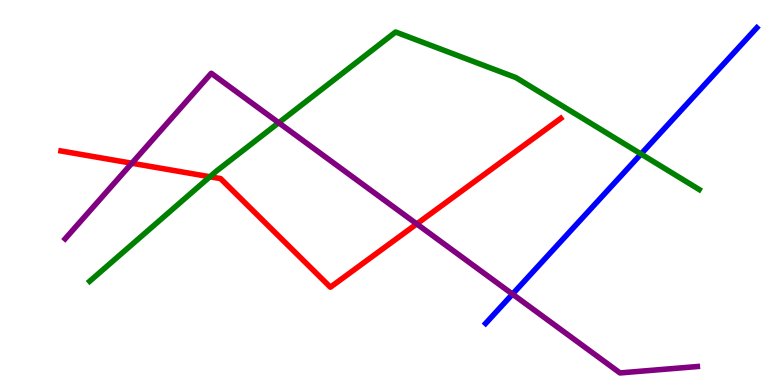[{'lines': ['blue', 'red'], 'intersections': []}, {'lines': ['green', 'red'], 'intersections': [{'x': 2.71, 'y': 5.41}]}, {'lines': ['purple', 'red'], 'intersections': [{'x': 1.7, 'y': 5.76}, {'x': 5.38, 'y': 4.18}]}, {'lines': ['blue', 'green'], 'intersections': [{'x': 8.27, 'y': 6.0}]}, {'lines': ['blue', 'purple'], 'intersections': [{'x': 6.61, 'y': 2.36}]}, {'lines': ['green', 'purple'], 'intersections': [{'x': 3.6, 'y': 6.81}]}]